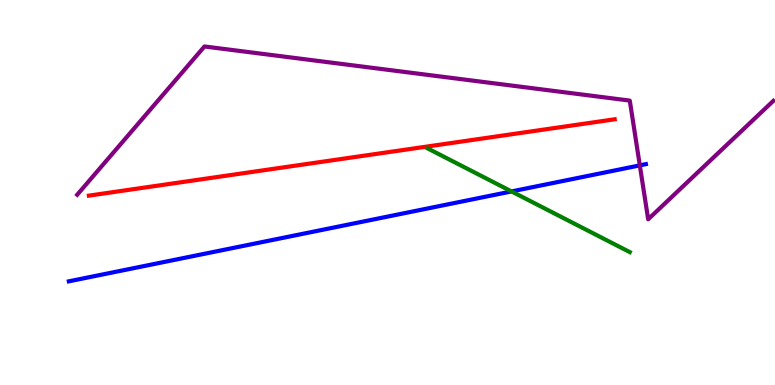[{'lines': ['blue', 'red'], 'intersections': []}, {'lines': ['green', 'red'], 'intersections': []}, {'lines': ['purple', 'red'], 'intersections': []}, {'lines': ['blue', 'green'], 'intersections': [{'x': 6.6, 'y': 5.03}]}, {'lines': ['blue', 'purple'], 'intersections': [{'x': 8.26, 'y': 5.7}]}, {'lines': ['green', 'purple'], 'intersections': []}]